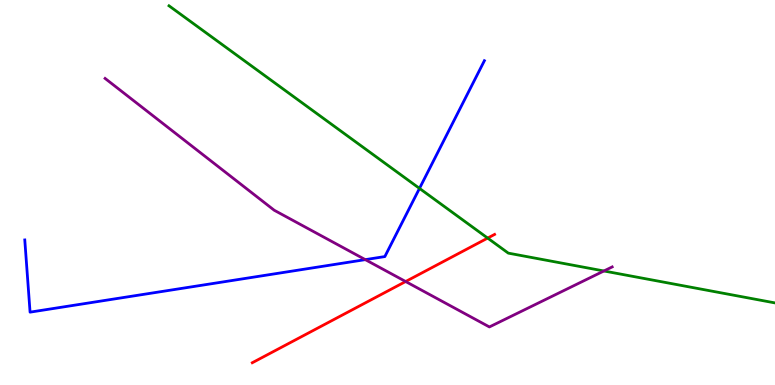[{'lines': ['blue', 'red'], 'intersections': []}, {'lines': ['green', 'red'], 'intersections': [{'x': 6.29, 'y': 3.82}]}, {'lines': ['purple', 'red'], 'intersections': [{'x': 5.23, 'y': 2.69}]}, {'lines': ['blue', 'green'], 'intersections': [{'x': 5.41, 'y': 5.11}]}, {'lines': ['blue', 'purple'], 'intersections': [{'x': 4.71, 'y': 3.26}]}, {'lines': ['green', 'purple'], 'intersections': [{'x': 7.79, 'y': 2.96}]}]